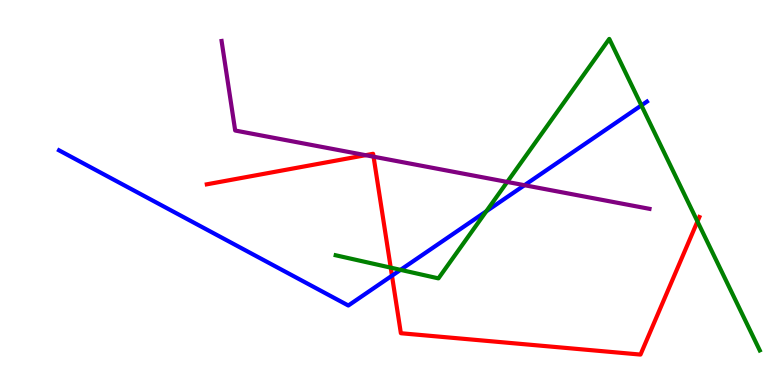[{'lines': ['blue', 'red'], 'intersections': [{'x': 5.06, 'y': 2.84}]}, {'lines': ['green', 'red'], 'intersections': [{'x': 5.04, 'y': 3.05}, {'x': 9.0, 'y': 4.25}]}, {'lines': ['purple', 'red'], 'intersections': [{'x': 4.72, 'y': 5.97}, {'x': 4.82, 'y': 5.93}]}, {'lines': ['blue', 'green'], 'intersections': [{'x': 5.17, 'y': 2.99}, {'x': 6.27, 'y': 4.51}, {'x': 8.28, 'y': 7.26}]}, {'lines': ['blue', 'purple'], 'intersections': [{'x': 6.77, 'y': 5.19}]}, {'lines': ['green', 'purple'], 'intersections': [{'x': 6.54, 'y': 5.27}]}]